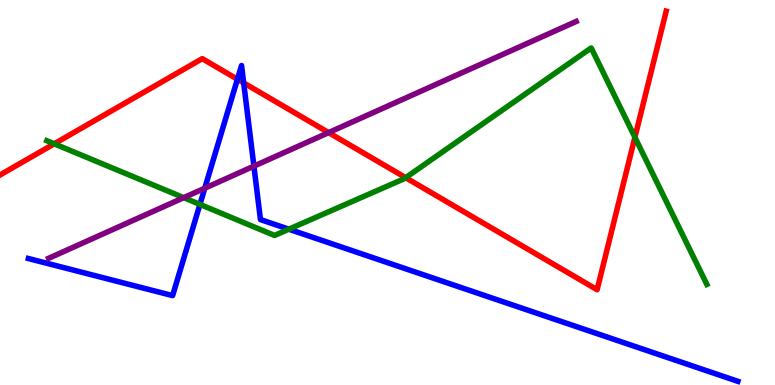[{'lines': ['blue', 'red'], 'intersections': [{'x': 3.06, 'y': 7.94}, {'x': 3.14, 'y': 7.85}]}, {'lines': ['green', 'red'], 'intersections': [{'x': 0.7, 'y': 6.26}, {'x': 5.23, 'y': 5.38}, {'x': 8.19, 'y': 6.43}]}, {'lines': ['purple', 'red'], 'intersections': [{'x': 4.24, 'y': 6.56}]}, {'lines': ['blue', 'green'], 'intersections': [{'x': 2.58, 'y': 4.69}, {'x': 3.73, 'y': 4.05}]}, {'lines': ['blue', 'purple'], 'intersections': [{'x': 2.64, 'y': 5.11}, {'x': 3.28, 'y': 5.68}]}, {'lines': ['green', 'purple'], 'intersections': [{'x': 2.37, 'y': 4.87}]}]